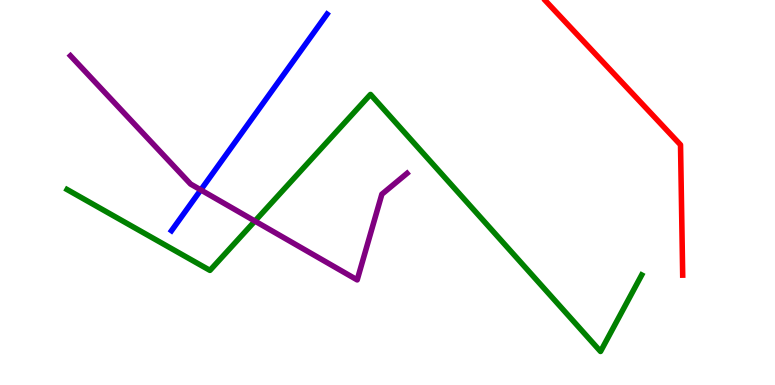[{'lines': ['blue', 'red'], 'intersections': []}, {'lines': ['green', 'red'], 'intersections': []}, {'lines': ['purple', 'red'], 'intersections': []}, {'lines': ['blue', 'green'], 'intersections': []}, {'lines': ['blue', 'purple'], 'intersections': [{'x': 2.59, 'y': 5.07}]}, {'lines': ['green', 'purple'], 'intersections': [{'x': 3.29, 'y': 4.26}]}]